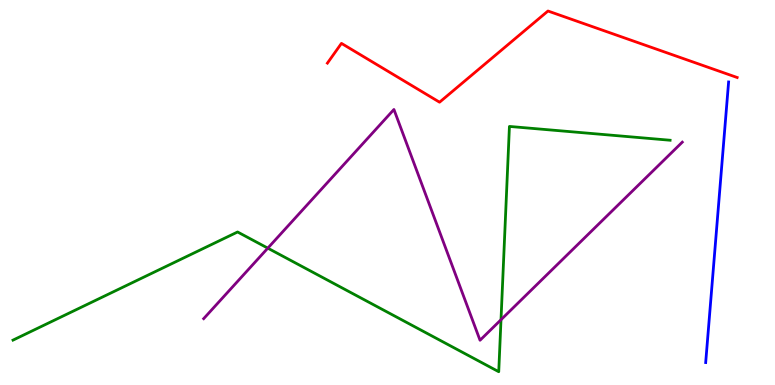[{'lines': ['blue', 'red'], 'intersections': []}, {'lines': ['green', 'red'], 'intersections': []}, {'lines': ['purple', 'red'], 'intersections': []}, {'lines': ['blue', 'green'], 'intersections': []}, {'lines': ['blue', 'purple'], 'intersections': []}, {'lines': ['green', 'purple'], 'intersections': [{'x': 3.46, 'y': 3.55}, {'x': 6.46, 'y': 1.7}]}]